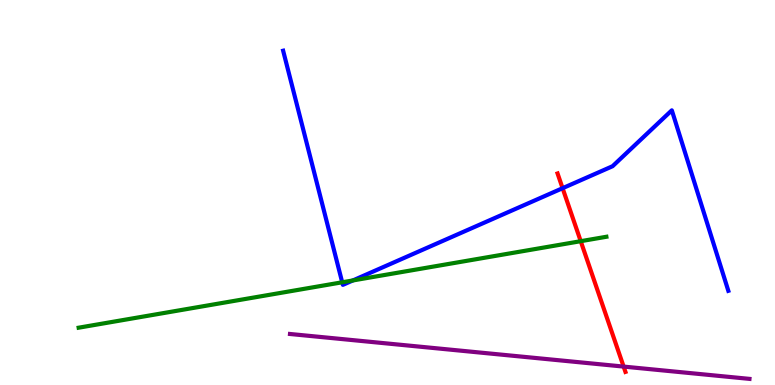[{'lines': ['blue', 'red'], 'intersections': [{'x': 7.26, 'y': 5.11}]}, {'lines': ['green', 'red'], 'intersections': [{'x': 7.49, 'y': 3.74}]}, {'lines': ['purple', 'red'], 'intersections': [{'x': 8.05, 'y': 0.478}]}, {'lines': ['blue', 'green'], 'intersections': [{'x': 4.42, 'y': 2.67}, {'x': 4.55, 'y': 2.72}]}, {'lines': ['blue', 'purple'], 'intersections': []}, {'lines': ['green', 'purple'], 'intersections': []}]